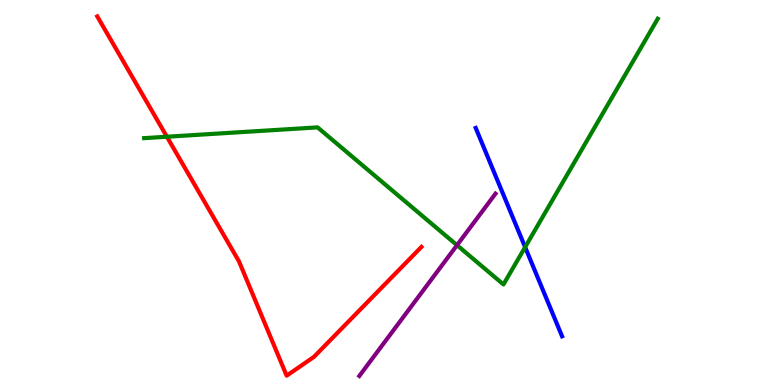[{'lines': ['blue', 'red'], 'intersections': []}, {'lines': ['green', 'red'], 'intersections': [{'x': 2.15, 'y': 6.45}]}, {'lines': ['purple', 'red'], 'intersections': []}, {'lines': ['blue', 'green'], 'intersections': [{'x': 6.78, 'y': 3.58}]}, {'lines': ['blue', 'purple'], 'intersections': []}, {'lines': ['green', 'purple'], 'intersections': [{'x': 5.9, 'y': 3.63}]}]